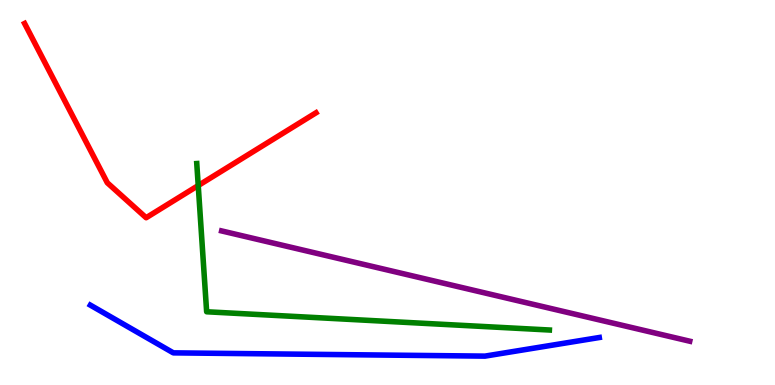[{'lines': ['blue', 'red'], 'intersections': []}, {'lines': ['green', 'red'], 'intersections': [{'x': 2.56, 'y': 5.18}]}, {'lines': ['purple', 'red'], 'intersections': []}, {'lines': ['blue', 'green'], 'intersections': []}, {'lines': ['blue', 'purple'], 'intersections': []}, {'lines': ['green', 'purple'], 'intersections': []}]